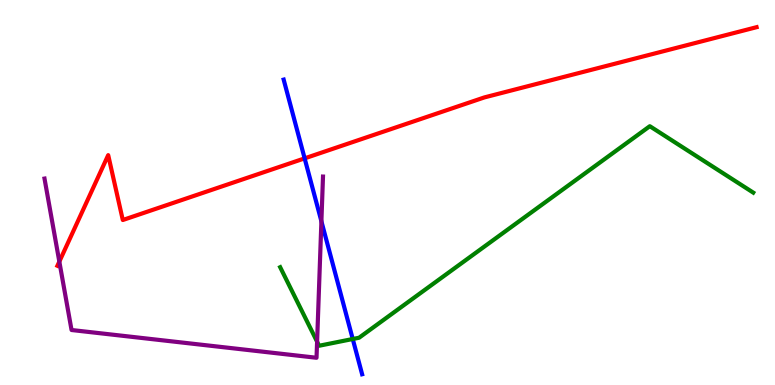[{'lines': ['blue', 'red'], 'intersections': [{'x': 3.93, 'y': 5.89}]}, {'lines': ['green', 'red'], 'intersections': []}, {'lines': ['purple', 'red'], 'intersections': [{'x': 0.766, 'y': 3.2}]}, {'lines': ['blue', 'green'], 'intersections': [{'x': 4.55, 'y': 1.19}]}, {'lines': ['blue', 'purple'], 'intersections': [{'x': 4.15, 'y': 4.25}]}, {'lines': ['green', 'purple'], 'intersections': [{'x': 4.09, 'y': 1.12}]}]